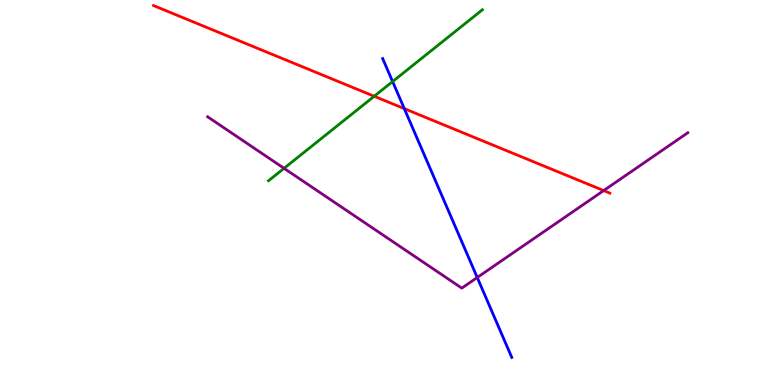[{'lines': ['blue', 'red'], 'intersections': [{'x': 5.22, 'y': 7.18}]}, {'lines': ['green', 'red'], 'intersections': [{'x': 4.83, 'y': 7.5}]}, {'lines': ['purple', 'red'], 'intersections': [{'x': 7.79, 'y': 5.05}]}, {'lines': ['blue', 'green'], 'intersections': [{'x': 5.07, 'y': 7.88}]}, {'lines': ['blue', 'purple'], 'intersections': [{'x': 6.16, 'y': 2.79}]}, {'lines': ['green', 'purple'], 'intersections': [{'x': 3.67, 'y': 5.63}]}]